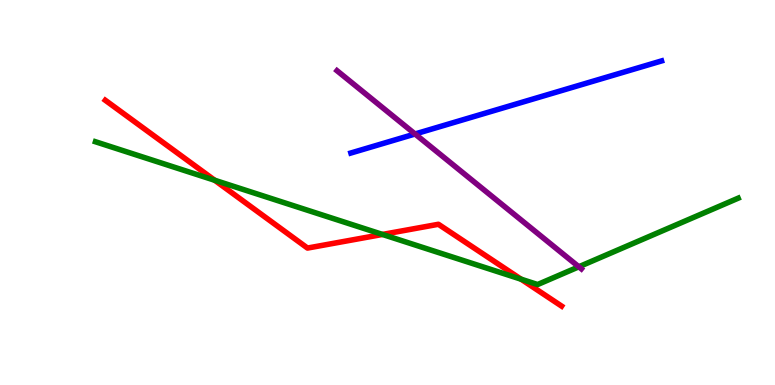[{'lines': ['blue', 'red'], 'intersections': []}, {'lines': ['green', 'red'], 'intersections': [{'x': 2.77, 'y': 5.32}, {'x': 4.94, 'y': 3.91}, {'x': 6.72, 'y': 2.75}]}, {'lines': ['purple', 'red'], 'intersections': []}, {'lines': ['blue', 'green'], 'intersections': []}, {'lines': ['blue', 'purple'], 'intersections': [{'x': 5.36, 'y': 6.52}]}, {'lines': ['green', 'purple'], 'intersections': [{'x': 7.47, 'y': 3.07}]}]